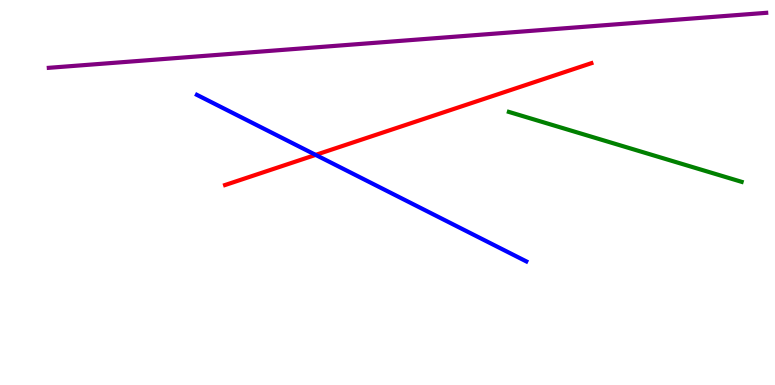[{'lines': ['blue', 'red'], 'intersections': [{'x': 4.07, 'y': 5.98}]}, {'lines': ['green', 'red'], 'intersections': []}, {'lines': ['purple', 'red'], 'intersections': []}, {'lines': ['blue', 'green'], 'intersections': []}, {'lines': ['blue', 'purple'], 'intersections': []}, {'lines': ['green', 'purple'], 'intersections': []}]